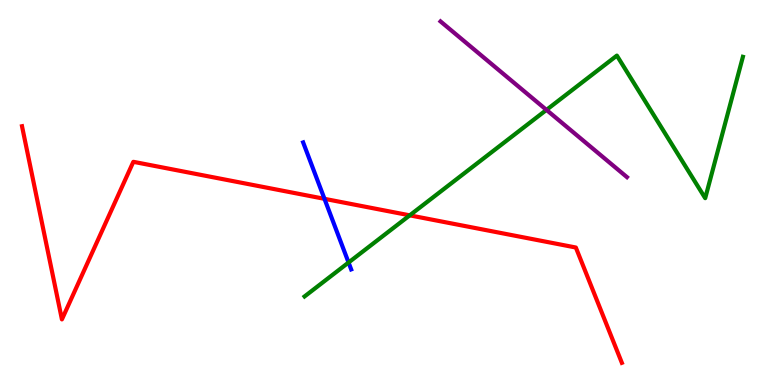[{'lines': ['blue', 'red'], 'intersections': [{'x': 4.19, 'y': 4.84}]}, {'lines': ['green', 'red'], 'intersections': [{'x': 5.29, 'y': 4.41}]}, {'lines': ['purple', 'red'], 'intersections': []}, {'lines': ['blue', 'green'], 'intersections': [{'x': 4.5, 'y': 3.18}]}, {'lines': ['blue', 'purple'], 'intersections': []}, {'lines': ['green', 'purple'], 'intersections': [{'x': 7.05, 'y': 7.15}]}]